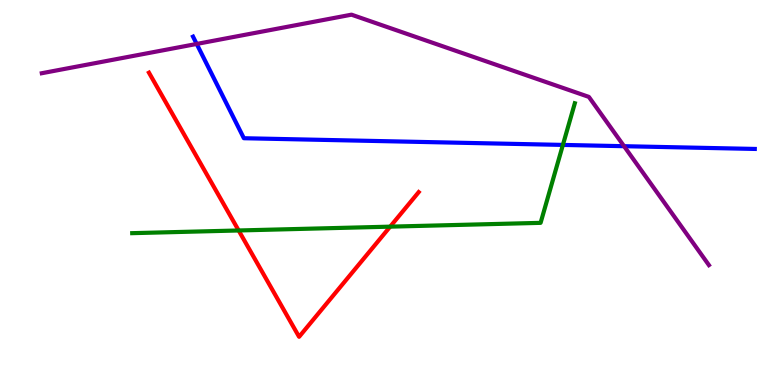[{'lines': ['blue', 'red'], 'intersections': []}, {'lines': ['green', 'red'], 'intersections': [{'x': 3.08, 'y': 4.01}, {'x': 5.03, 'y': 4.11}]}, {'lines': ['purple', 'red'], 'intersections': []}, {'lines': ['blue', 'green'], 'intersections': [{'x': 7.26, 'y': 6.24}]}, {'lines': ['blue', 'purple'], 'intersections': [{'x': 2.54, 'y': 8.86}, {'x': 8.05, 'y': 6.2}]}, {'lines': ['green', 'purple'], 'intersections': []}]